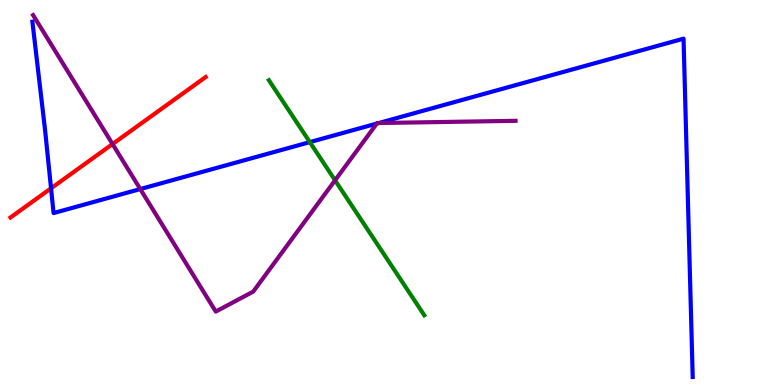[{'lines': ['blue', 'red'], 'intersections': [{'x': 0.659, 'y': 5.11}]}, {'lines': ['green', 'red'], 'intersections': []}, {'lines': ['purple', 'red'], 'intersections': [{'x': 1.45, 'y': 6.26}]}, {'lines': ['blue', 'green'], 'intersections': [{'x': 4.0, 'y': 6.31}]}, {'lines': ['blue', 'purple'], 'intersections': [{'x': 1.81, 'y': 5.09}, {'x': 4.86, 'y': 6.79}, {'x': 4.89, 'y': 6.8}]}, {'lines': ['green', 'purple'], 'intersections': [{'x': 4.32, 'y': 5.32}]}]